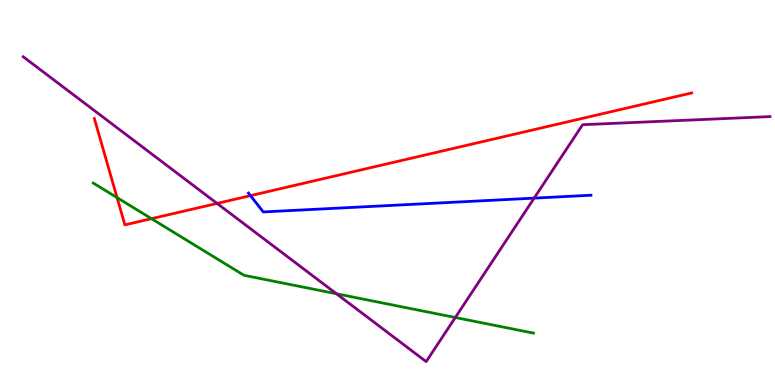[{'lines': ['blue', 'red'], 'intersections': [{'x': 3.23, 'y': 4.92}]}, {'lines': ['green', 'red'], 'intersections': [{'x': 1.51, 'y': 4.87}, {'x': 1.95, 'y': 4.32}]}, {'lines': ['purple', 'red'], 'intersections': [{'x': 2.8, 'y': 4.72}]}, {'lines': ['blue', 'green'], 'intersections': []}, {'lines': ['blue', 'purple'], 'intersections': [{'x': 6.89, 'y': 4.85}]}, {'lines': ['green', 'purple'], 'intersections': [{'x': 4.34, 'y': 2.37}, {'x': 5.88, 'y': 1.75}]}]